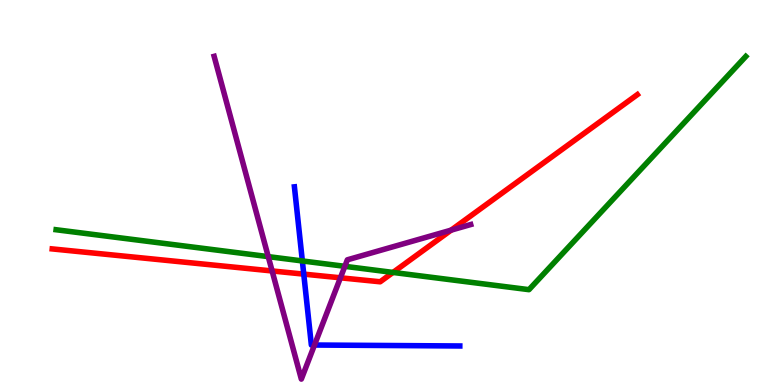[{'lines': ['blue', 'red'], 'intersections': [{'x': 3.92, 'y': 2.88}]}, {'lines': ['green', 'red'], 'intersections': [{'x': 5.07, 'y': 2.92}]}, {'lines': ['purple', 'red'], 'intersections': [{'x': 3.51, 'y': 2.96}, {'x': 4.39, 'y': 2.78}, {'x': 5.82, 'y': 4.02}]}, {'lines': ['blue', 'green'], 'intersections': [{'x': 3.9, 'y': 3.22}]}, {'lines': ['blue', 'purple'], 'intersections': [{'x': 4.06, 'y': 1.04}]}, {'lines': ['green', 'purple'], 'intersections': [{'x': 3.46, 'y': 3.33}, {'x': 4.45, 'y': 3.08}]}]